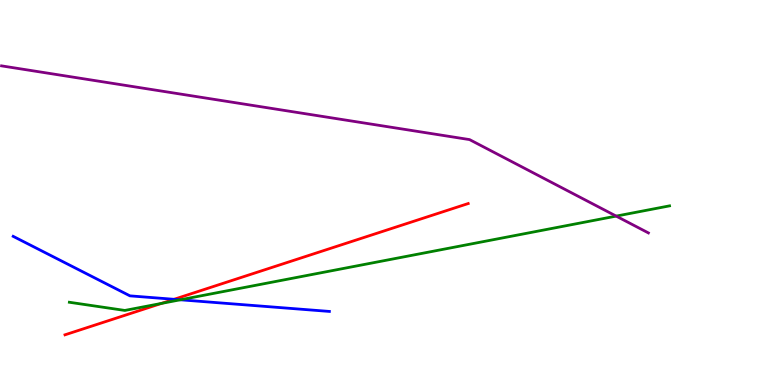[{'lines': ['blue', 'red'], 'intersections': [{'x': 2.25, 'y': 2.23}]}, {'lines': ['green', 'red'], 'intersections': [{'x': 2.08, 'y': 2.12}]}, {'lines': ['purple', 'red'], 'intersections': []}, {'lines': ['blue', 'green'], 'intersections': [{'x': 2.33, 'y': 2.21}]}, {'lines': ['blue', 'purple'], 'intersections': []}, {'lines': ['green', 'purple'], 'intersections': [{'x': 7.95, 'y': 4.39}]}]